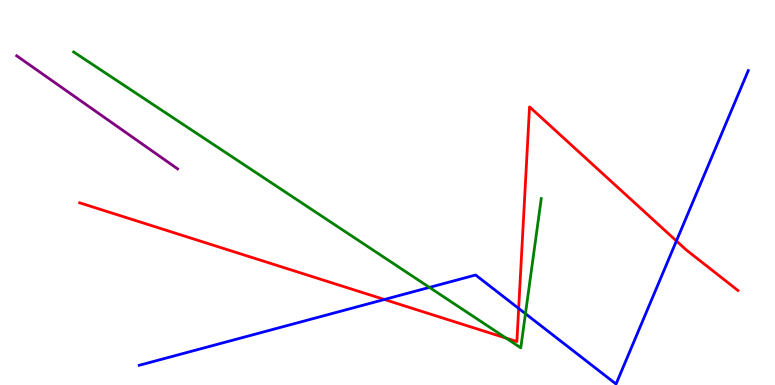[{'lines': ['blue', 'red'], 'intersections': [{'x': 4.96, 'y': 2.22}, {'x': 6.69, 'y': 1.99}, {'x': 8.73, 'y': 3.74}]}, {'lines': ['green', 'red'], 'intersections': [{'x': 6.53, 'y': 1.22}]}, {'lines': ['purple', 'red'], 'intersections': []}, {'lines': ['blue', 'green'], 'intersections': [{'x': 5.54, 'y': 2.54}, {'x': 6.78, 'y': 1.85}]}, {'lines': ['blue', 'purple'], 'intersections': []}, {'lines': ['green', 'purple'], 'intersections': []}]